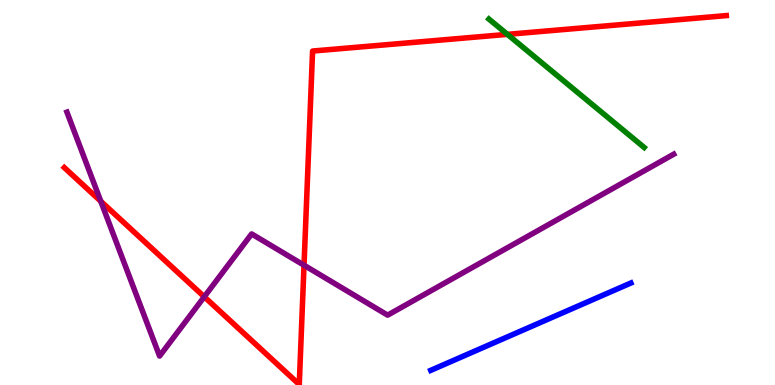[{'lines': ['blue', 'red'], 'intersections': []}, {'lines': ['green', 'red'], 'intersections': [{'x': 6.55, 'y': 9.11}]}, {'lines': ['purple', 'red'], 'intersections': [{'x': 1.3, 'y': 4.77}, {'x': 2.64, 'y': 2.29}, {'x': 3.92, 'y': 3.11}]}, {'lines': ['blue', 'green'], 'intersections': []}, {'lines': ['blue', 'purple'], 'intersections': []}, {'lines': ['green', 'purple'], 'intersections': []}]